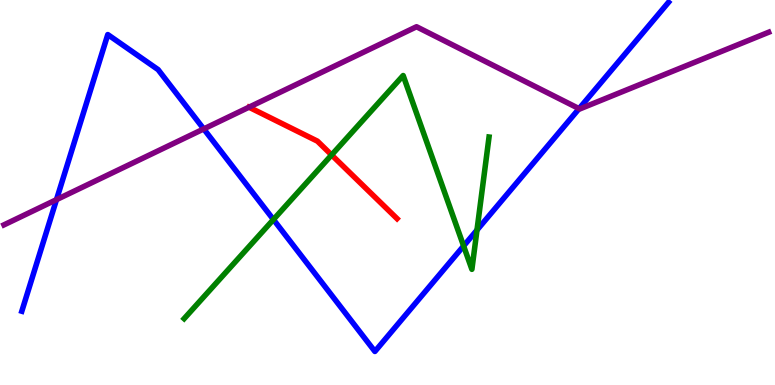[{'lines': ['blue', 'red'], 'intersections': []}, {'lines': ['green', 'red'], 'intersections': [{'x': 4.28, 'y': 5.98}]}, {'lines': ['purple', 'red'], 'intersections': []}, {'lines': ['blue', 'green'], 'intersections': [{'x': 3.53, 'y': 4.3}, {'x': 5.98, 'y': 3.61}, {'x': 6.15, 'y': 4.02}]}, {'lines': ['blue', 'purple'], 'intersections': [{'x': 0.729, 'y': 4.81}, {'x': 2.63, 'y': 6.65}, {'x': 7.47, 'y': 7.18}]}, {'lines': ['green', 'purple'], 'intersections': []}]